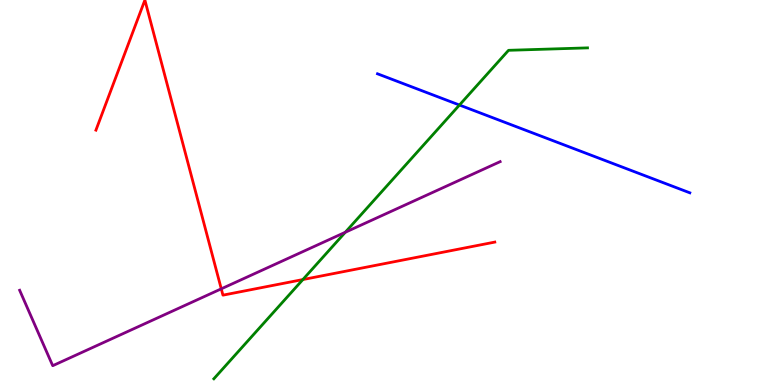[{'lines': ['blue', 'red'], 'intersections': []}, {'lines': ['green', 'red'], 'intersections': [{'x': 3.91, 'y': 2.74}]}, {'lines': ['purple', 'red'], 'intersections': [{'x': 2.86, 'y': 2.5}]}, {'lines': ['blue', 'green'], 'intersections': [{'x': 5.93, 'y': 7.27}]}, {'lines': ['blue', 'purple'], 'intersections': []}, {'lines': ['green', 'purple'], 'intersections': [{'x': 4.46, 'y': 3.97}]}]